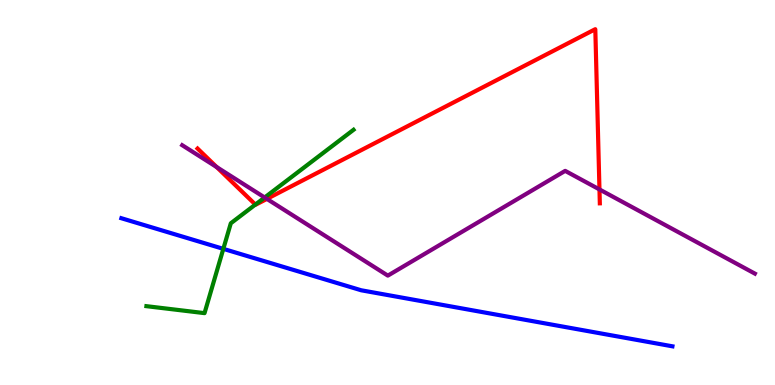[{'lines': ['blue', 'red'], 'intersections': []}, {'lines': ['green', 'red'], 'intersections': [{'x': 3.3, 'y': 4.69}]}, {'lines': ['purple', 'red'], 'intersections': [{'x': 2.8, 'y': 5.66}, {'x': 3.44, 'y': 4.83}, {'x': 7.74, 'y': 5.08}]}, {'lines': ['blue', 'green'], 'intersections': [{'x': 2.88, 'y': 3.54}]}, {'lines': ['blue', 'purple'], 'intersections': []}, {'lines': ['green', 'purple'], 'intersections': [{'x': 3.41, 'y': 4.87}]}]